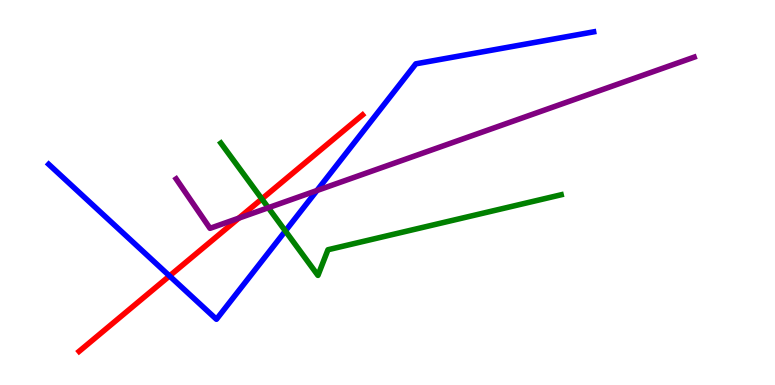[{'lines': ['blue', 'red'], 'intersections': [{'x': 2.19, 'y': 2.83}]}, {'lines': ['green', 'red'], 'intersections': [{'x': 3.38, 'y': 4.83}]}, {'lines': ['purple', 'red'], 'intersections': [{'x': 3.08, 'y': 4.33}]}, {'lines': ['blue', 'green'], 'intersections': [{'x': 3.68, 'y': 4.0}]}, {'lines': ['blue', 'purple'], 'intersections': [{'x': 4.09, 'y': 5.05}]}, {'lines': ['green', 'purple'], 'intersections': [{'x': 3.46, 'y': 4.6}]}]